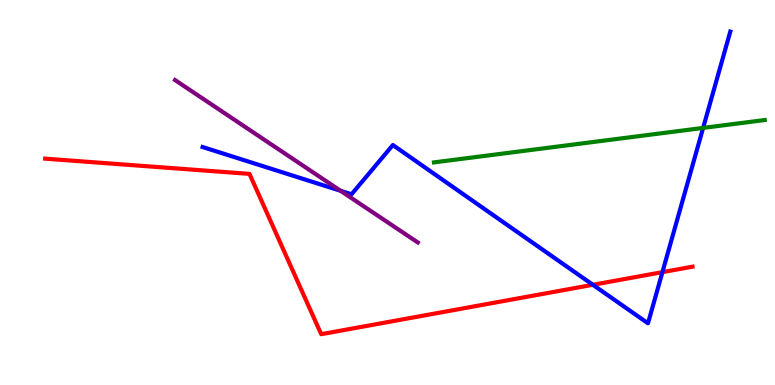[{'lines': ['blue', 'red'], 'intersections': [{'x': 7.65, 'y': 2.6}, {'x': 8.55, 'y': 2.93}]}, {'lines': ['green', 'red'], 'intersections': []}, {'lines': ['purple', 'red'], 'intersections': []}, {'lines': ['blue', 'green'], 'intersections': [{'x': 9.07, 'y': 6.68}]}, {'lines': ['blue', 'purple'], 'intersections': [{'x': 4.39, 'y': 5.04}]}, {'lines': ['green', 'purple'], 'intersections': []}]